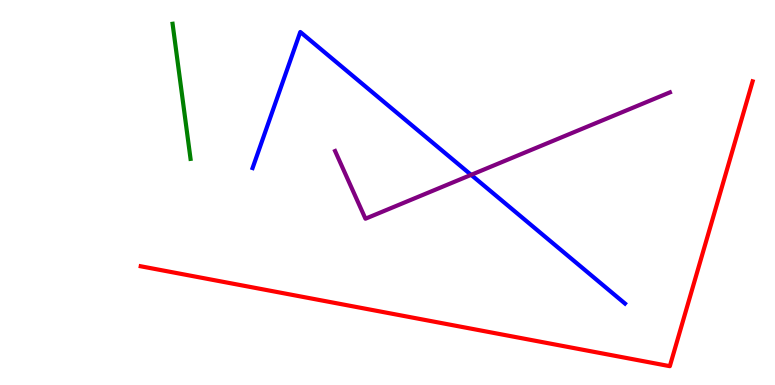[{'lines': ['blue', 'red'], 'intersections': []}, {'lines': ['green', 'red'], 'intersections': []}, {'lines': ['purple', 'red'], 'intersections': []}, {'lines': ['blue', 'green'], 'intersections': []}, {'lines': ['blue', 'purple'], 'intersections': [{'x': 6.08, 'y': 5.46}]}, {'lines': ['green', 'purple'], 'intersections': []}]